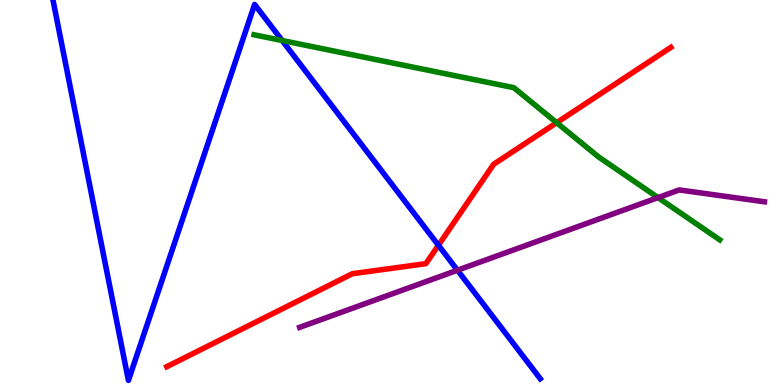[{'lines': ['blue', 'red'], 'intersections': [{'x': 5.66, 'y': 3.63}]}, {'lines': ['green', 'red'], 'intersections': [{'x': 7.18, 'y': 6.81}]}, {'lines': ['purple', 'red'], 'intersections': []}, {'lines': ['blue', 'green'], 'intersections': [{'x': 3.64, 'y': 8.95}]}, {'lines': ['blue', 'purple'], 'intersections': [{'x': 5.9, 'y': 2.98}]}, {'lines': ['green', 'purple'], 'intersections': [{'x': 8.49, 'y': 4.87}]}]